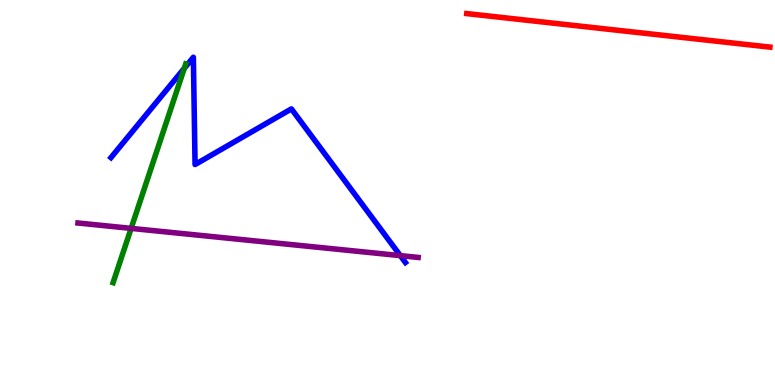[{'lines': ['blue', 'red'], 'intersections': []}, {'lines': ['green', 'red'], 'intersections': []}, {'lines': ['purple', 'red'], 'intersections': []}, {'lines': ['blue', 'green'], 'intersections': [{'x': 2.38, 'y': 8.23}]}, {'lines': ['blue', 'purple'], 'intersections': [{'x': 5.17, 'y': 3.36}]}, {'lines': ['green', 'purple'], 'intersections': [{'x': 1.69, 'y': 4.07}]}]